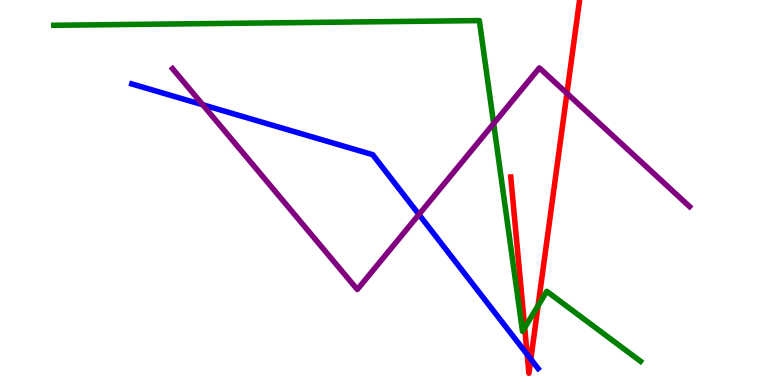[{'lines': ['blue', 'red'], 'intersections': [{'x': 6.8, 'y': 0.795}, {'x': 6.85, 'y': 0.672}]}, {'lines': ['green', 'red'], 'intersections': [{'x': 6.77, 'y': 1.49}, {'x': 6.94, 'y': 2.06}]}, {'lines': ['purple', 'red'], 'intersections': [{'x': 7.32, 'y': 7.58}]}, {'lines': ['blue', 'green'], 'intersections': []}, {'lines': ['blue', 'purple'], 'intersections': [{'x': 2.62, 'y': 7.28}, {'x': 5.41, 'y': 4.43}]}, {'lines': ['green', 'purple'], 'intersections': [{'x': 6.37, 'y': 6.79}]}]